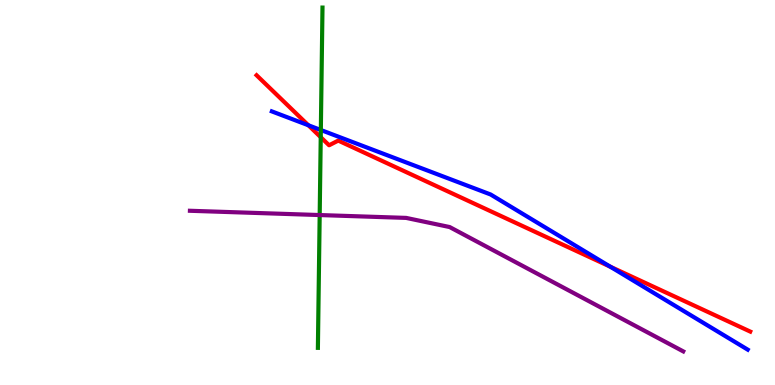[{'lines': ['blue', 'red'], 'intersections': [{'x': 3.98, 'y': 6.75}, {'x': 7.87, 'y': 3.07}]}, {'lines': ['green', 'red'], 'intersections': [{'x': 4.14, 'y': 6.44}]}, {'lines': ['purple', 'red'], 'intersections': []}, {'lines': ['blue', 'green'], 'intersections': [{'x': 4.14, 'y': 6.62}]}, {'lines': ['blue', 'purple'], 'intersections': []}, {'lines': ['green', 'purple'], 'intersections': [{'x': 4.12, 'y': 4.41}]}]